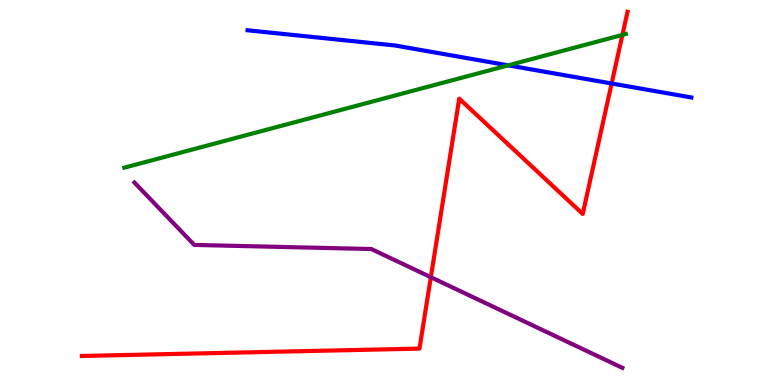[{'lines': ['blue', 'red'], 'intersections': [{'x': 7.89, 'y': 7.83}]}, {'lines': ['green', 'red'], 'intersections': [{'x': 8.03, 'y': 9.09}]}, {'lines': ['purple', 'red'], 'intersections': [{'x': 5.56, 'y': 2.8}]}, {'lines': ['blue', 'green'], 'intersections': [{'x': 6.56, 'y': 8.3}]}, {'lines': ['blue', 'purple'], 'intersections': []}, {'lines': ['green', 'purple'], 'intersections': []}]